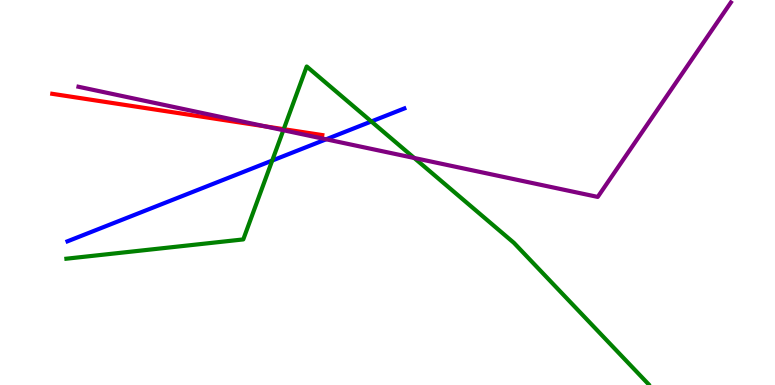[{'lines': ['blue', 'red'], 'intersections': []}, {'lines': ['green', 'red'], 'intersections': [{'x': 3.66, 'y': 6.64}]}, {'lines': ['purple', 'red'], 'intersections': [{'x': 3.42, 'y': 6.72}]}, {'lines': ['blue', 'green'], 'intersections': [{'x': 3.51, 'y': 5.83}, {'x': 4.79, 'y': 6.84}]}, {'lines': ['blue', 'purple'], 'intersections': [{'x': 4.21, 'y': 6.38}]}, {'lines': ['green', 'purple'], 'intersections': [{'x': 3.66, 'y': 6.62}, {'x': 5.34, 'y': 5.9}]}]